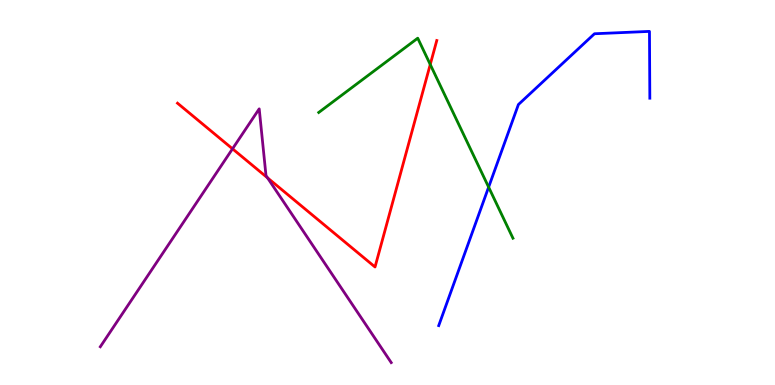[{'lines': ['blue', 'red'], 'intersections': []}, {'lines': ['green', 'red'], 'intersections': [{'x': 5.55, 'y': 8.33}]}, {'lines': ['purple', 'red'], 'intersections': [{'x': 3.0, 'y': 6.13}, {'x': 3.45, 'y': 5.38}]}, {'lines': ['blue', 'green'], 'intersections': [{'x': 6.3, 'y': 5.14}]}, {'lines': ['blue', 'purple'], 'intersections': []}, {'lines': ['green', 'purple'], 'intersections': []}]